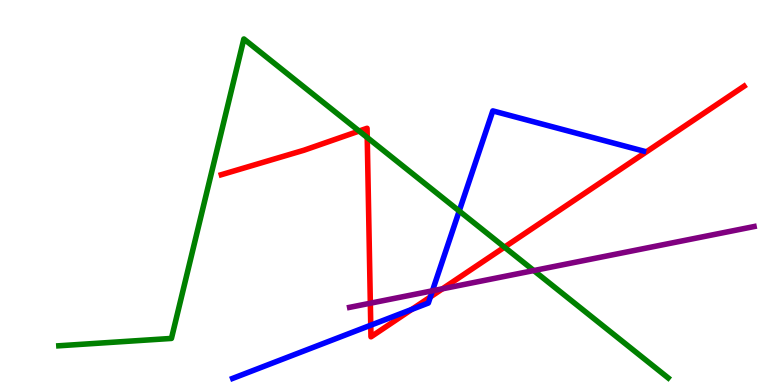[{'lines': ['blue', 'red'], 'intersections': [{'x': 4.78, 'y': 1.55}, {'x': 5.31, 'y': 1.96}, {'x': 5.55, 'y': 2.29}]}, {'lines': ['green', 'red'], 'intersections': [{'x': 4.63, 'y': 6.6}, {'x': 4.74, 'y': 6.43}, {'x': 6.51, 'y': 3.58}]}, {'lines': ['purple', 'red'], 'intersections': [{'x': 4.78, 'y': 2.12}, {'x': 5.71, 'y': 2.5}]}, {'lines': ['blue', 'green'], 'intersections': [{'x': 5.93, 'y': 4.52}]}, {'lines': ['blue', 'purple'], 'intersections': [{'x': 5.58, 'y': 2.45}]}, {'lines': ['green', 'purple'], 'intersections': [{'x': 6.89, 'y': 2.97}]}]